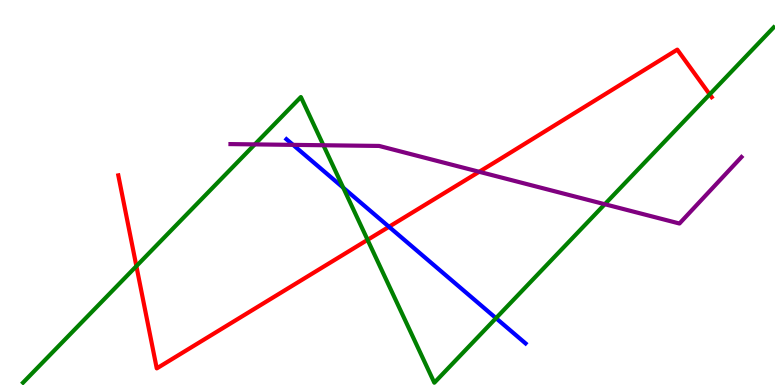[{'lines': ['blue', 'red'], 'intersections': [{'x': 5.02, 'y': 4.11}]}, {'lines': ['green', 'red'], 'intersections': [{'x': 1.76, 'y': 3.09}, {'x': 4.74, 'y': 3.77}, {'x': 9.16, 'y': 7.55}]}, {'lines': ['purple', 'red'], 'intersections': [{'x': 6.18, 'y': 5.54}]}, {'lines': ['blue', 'green'], 'intersections': [{'x': 4.43, 'y': 5.12}, {'x': 6.4, 'y': 1.74}]}, {'lines': ['blue', 'purple'], 'intersections': [{'x': 3.78, 'y': 6.24}]}, {'lines': ['green', 'purple'], 'intersections': [{'x': 3.29, 'y': 6.25}, {'x': 4.17, 'y': 6.23}, {'x': 7.8, 'y': 4.7}]}]